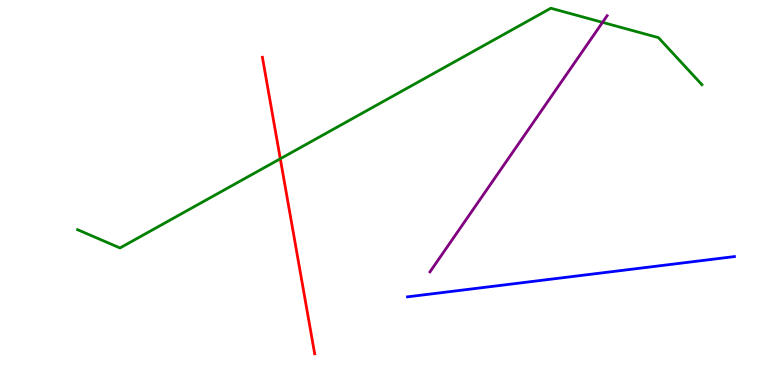[{'lines': ['blue', 'red'], 'intersections': []}, {'lines': ['green', 'red'], 'intersections': [{'x': 3.62, 'y': 5.88}]}, {'lines': ['purple', 'red'], 'intersections': []}, {'lines': ['blue', 'green'], 'intersections': []}, {'lines': ['blue', 'purple'], 'intersections': []}, {'lines': ['green', 'purple'], 'intersections': [{'x': 7.77, 'y': 9.42}]}]